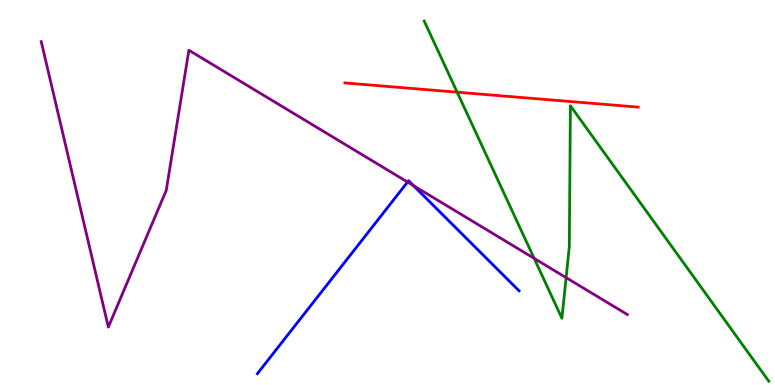[{'lines': ['blue', 'red'], 'intersections': []}, {'lines': ['green', 'red'], 'intersections': [{'x': 5.9, 'y': 7.61}]}, {'lines': ['purple', 'red'], 'intersections': []}, {'lines': ['blue', 'green'], 'intersections': []}, {'lines': ['blue', 'purple'], 'intersections': [{'x': 5.26, 'y': 5.27}, {'x': 5.34, 'y': 5.18}]}, {'lines': ['green', 'purple'], 'intersections': [{'x': 6.89, 'y': 3.29}, {'x': 7.3, 'y': 2.79}]}]